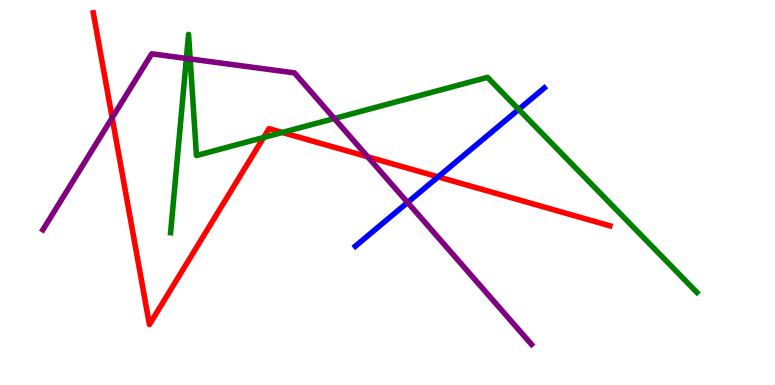[{'lines': ['blue', 'red'], 'intersections': [{'x': 5.65, 'y': 5.41}]}, {'lines': ['green', 'red'], 'intersections': [{'x': 3.4, 'y': 6.43}, {'x': 3.64, 'y': 6.56}]}, {'lines': ['purple', 'red'], 'intersections': [{'x': 1.45, 'y': 6.94}, {'x': 4.74, 'y': 5.93}]}, {'lines': ['blue', 'green'], 'intersections': [{'x': 6.69, 'y': 7.16}]}, {'lines': ['blue', 'purple'], 'intersections': [{'x': 5.26, 'y': 4.74}]}, {'lines': ['green', 'purple'], 'intersections': [{'x': 2.4, 'y': 8.48}, {'x': 2.45, 'y': 8.47}, {'x': 4.31, 'y': 6.92}]}]